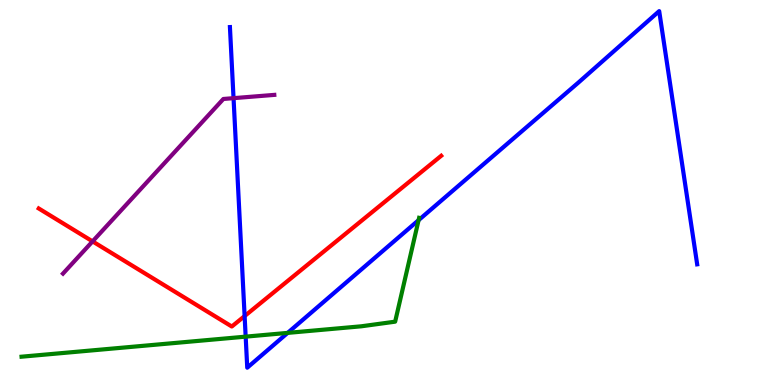[{'lines': ['blue', 'red'], 'intersections': [{'x': 3.16, 'y': 1.79}]}, {'lines': ['green', 'red'], 'intersections': []}, {'lines': ['purple', 'red'], 'intersections': [{'x': 1.19, 'y': 3.73}]}, {'lines': ['blue', 'green'], 'intersections': [{'x': 3.17, 'y': 1.26}, {'x': 3.71, 'y': 1.35}, {'x': 5.4, 'y': 4.28}]}, {'lines': ['blue', 'purple'], 'intersections': [{'x': 3.01, 'y': 7.45}]}, {'lines': ['green', 'purple'], 'intersections': []}]